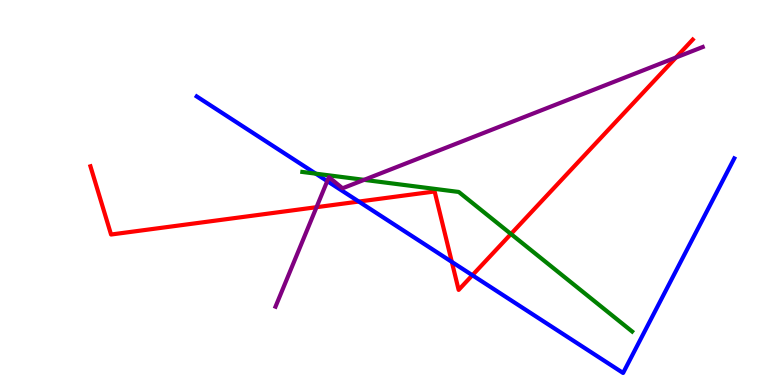[{'lines': ['blue', 'red'], 'intersections': [{'x': 4.63, 'y': 4.76}, {'x': 5.83, 'y': 3.2}, {'x': 6.1, 'y': 2.85}]}, {'lines': ['green', 'red'], 'intersections': [{'x': 6.59, 'y': 3.92}]}, {'lines': ['purple', 'red'], 'intersections': [{'x': 4.08, 'y': 4.62}, {'x': 8.72, 'y': 8.51}]}, {'lines': ['blue', 'green'], 'intersections': [{'x': 4.07, 'y': 5.49}]}, {'lines': ['blue', 'purple'], 'intersections': [{'x': 4.22, 'y': 5.3}]}, {'lines': ['green', 'purple'], 'intersections': [{'x': 4.7, 'y': 5.33}]}]